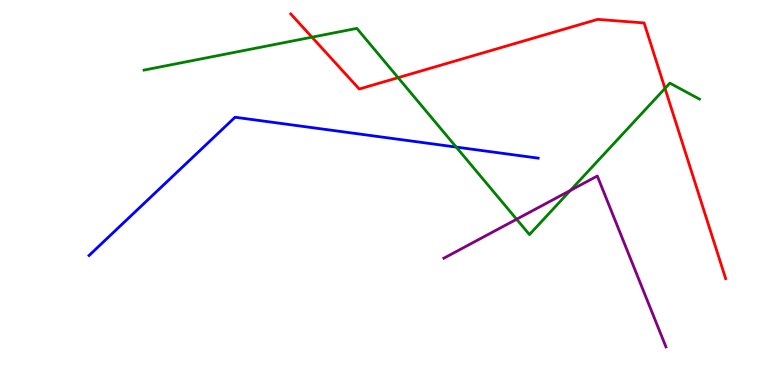[{'lines': ['blue', 'red'], 'intersections': []}, {'lines': ['green', 'red'], 'intersections': [{'x': 4.03, 'y': 9.03}, {'x': 5.14, 'y': 7.98}, {'x': 8.58, 'y': 7.7}]}, {'lines': ['purple', 'red'], 'intersections': []}, {'lines': ['blue', 'green'], 'intersections': [{'x': 5.89, 'y': 6.18}]}, {'lines': ['blue', 'purple'], 'intersections': []}, {'lines': ['green', 'purple'], 'intersections': [{'x': 6.67, 'y': 4.31}, {'x': 7.36, 'y': 5.05}]}]